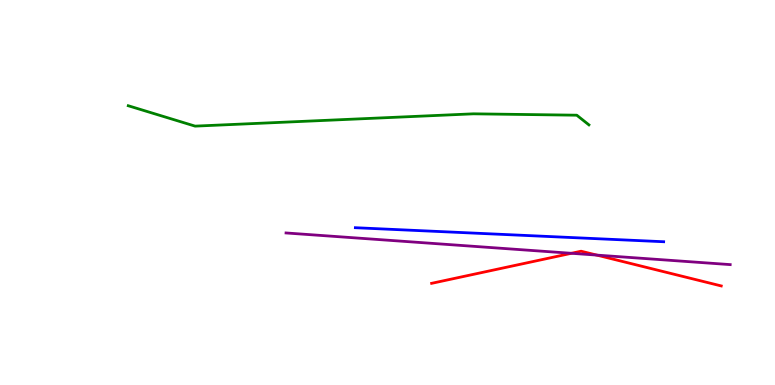[{'lines': ['blue', 'red'], 'intersections': []}, {'lines': ['green', 'red'], 'intersections': []}, {'lines': ['purple', 'red'], 'intersections': [{'x': 7.37, 'y': 3.42}, {'x': 7.7, 'y': 3.37}]}, {'lines': ['blue', 'green'], 'intersections': []}, {'lines': ['blue', 'purple'], 'intersections': []}, {'lines': ['green', 'purple'], 'intersections': []}]